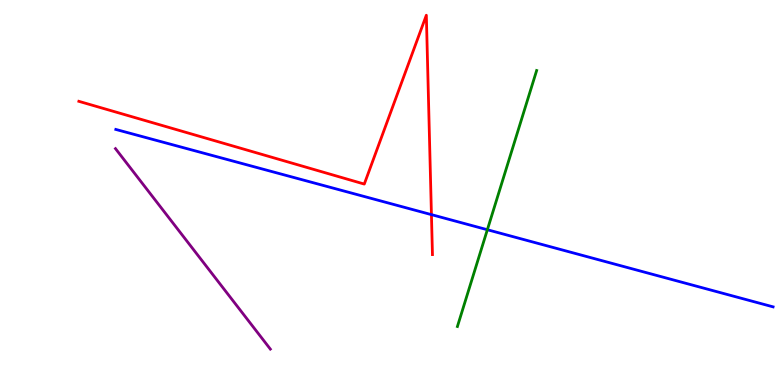[{'lines': ['blue', 'red'], 'intersections': [{'x': 5.57, 'y': 4.43}]}, {'lines': ['green', 'red'], 'intersections': []}, {'lines': ['purple', 'red'], 'intersections': []}, {'lines': ['blue', 'green'], 'intersections': [{'x': 6.29, 'y': 4.03}]}, {'lines': ['blue', 'purple'], 'intersections': []}, {'lines': ['green', 'purple'], 'intersections': []}]